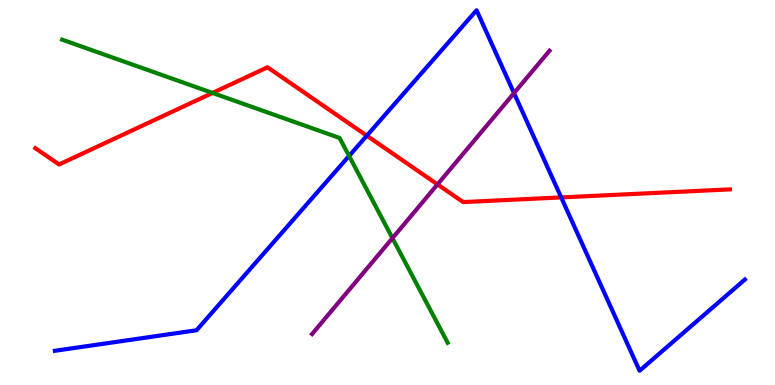[{'lines': ['blue', 'red'], 'intersections': [{'x': 4.73, 'y': 6.48}, {'x': 7.24, 'y': 4.87}]}, {'lines': ['green', 'red'], 'intersections': [{'x': 2.74, 'y': 7.59}]}, {'lines': ['purple', 'red'], 'intersections': [{'x': 5.65, 'y': 5.21}]}, {'lines': ['blue', 'green'], 'intersections': [{'x': 4.5, 'y': 5.95}]}, {'lines': ['blue', 'purple'], 'intersections': [{'x': 6.63, 'y': 7.58}]}, {'lines': ['green', 'purple'], 'intersections': [{'x': 5.06, 'y': 3.81}]}]